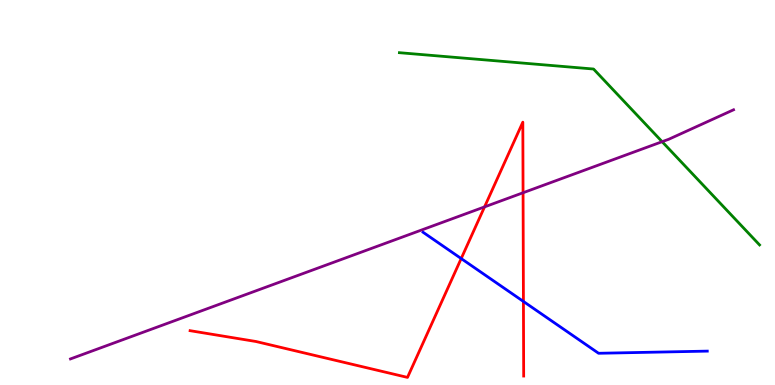[{'lines': ['blue', 'red'], 'intersections': [{'x': 5.95, 'y': 3.28}, {'x': 6.75, 'y': 2.17}]}, {'lines': ['green', 'red'], 'intersections': []}, {'lines': ['purple', 'red'], 'intersections': [{'x': 6.25, 'y': 4.63}, {'x': 6.75, 'y': 4.99}]}, {'lines': ['blue', 'green'], 'intersections': []}, {'lines': ['blue', 'purple'], 'intersections': []}, {'lines': ['green', 'purple'], 'intersections': [{'x': 8.54, 'y': 6.32}]}]